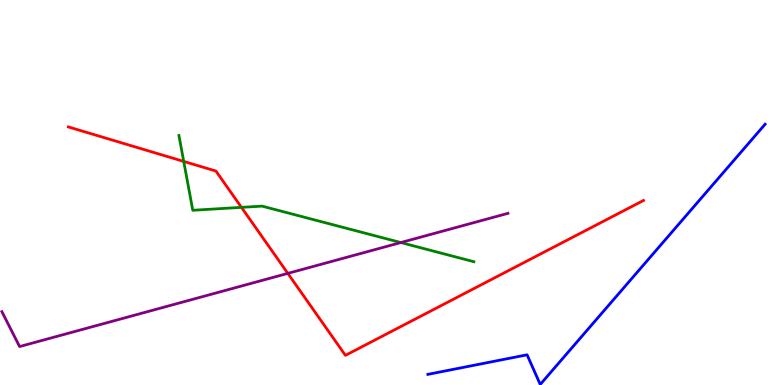[{'lines': ['blue', 'red'], 'intersections': []}, {'lines': ['green', 'red'], 'intersections': [{'x': 2.37, 'y': 5.81}, {'x': 3.12, 'y': 4.61}]}, {'lines': ['purple', 'red'], 'intersections': [{'x': 3.71, 'y': 2.9}]}, {'lines': ['blue', 'green'], 'intersections': []}, {'lines': ['blue', 'purple'], 'intersections': []}, {'lines': ['green', 'purple'], 'intersections': [{'x': 5.17, 'y': 3.7}]}]